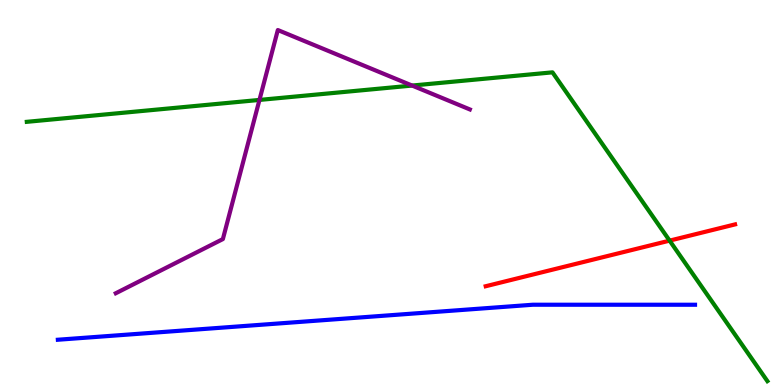[{'lines': ['blue', 'red'], 'intersections': []}, {'lines': ['green', 'red'], 'intersections': [{'x': 8.64, 'y': 3.75}]}, {'lines': ['purple', 'red'], 'intersections': []}, {'lines': ['blue', 'green'], 'intersections': []}, {'lines': ['blue', 'purple'], 'intersections': []}, {'lines': ['green', 'purple'], 'intersections': [{'x': 3.35, 'y': 7.4}, {'x': 5.32, 'y': 7.78}]}]